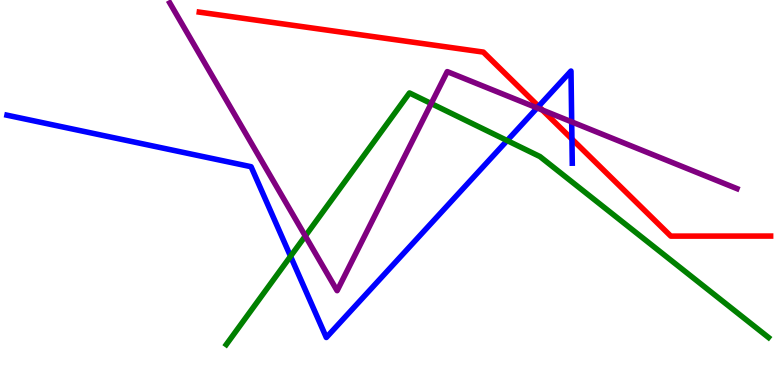[{'lines': ['blue', 'red'], 'intersections': [{'x': 6.95, 'y': 7.24}, {'x': 7.38, 'y': 6.39}]}, {'lines': ['green', 'red'], 'intersections': []}, {'lines': ['purple', 'red'], 'intersections': [{'x': 7.0, 'y': 7.14}]}, {'lines': ['blue', 'green'], 'intersections': [{'x': 3.75, 'y': 3.34}, {'x': 6.54, 'y': 6.35}]}, {'lines': ['blue', 'purple'], 'intersections': [{'x': 6.93, 'y': 7.2}, {'x': 7.38, 'y': 6.83}]}, {'lines': ['green', 'purple'], 'intersections': [{'x': 3.94, 'y': 3.87}, {'x': 5.56, 'y': 7.31}]}]